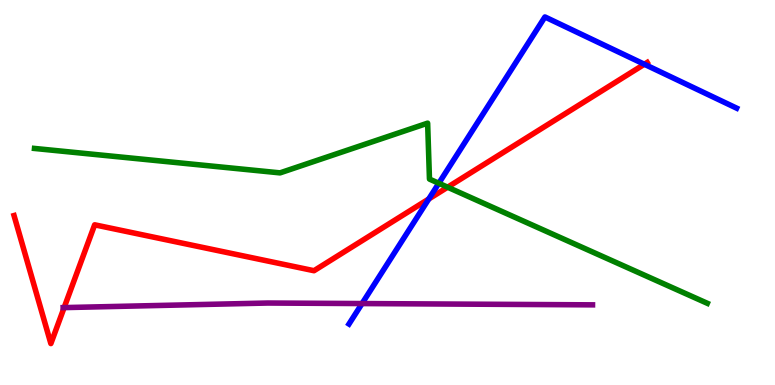[{'lines': ['blue', 'red'], 'intersections': [{'x': 5.53, 'y': 4.83}, {'x': 8.31, 'y': 8.33}]}, {'lines': ['green', 'red'], 'intersections': [{'x': 5.78, 'y': 5.14}]}, {'lines': ['purple', 'red'], 'intersections': [{'x': 0.827, 'y': 2.01}]}, {'lines': ['blue', 'green'], 'intersections': [{'x': 5.66, 'y': 5.24}]}, {'lines': ['blue', 'purple'], 'intersections': [{'x': 4.67, 'y': 2.12}]}, {'lines': ['green', 'purple'], 'intersections': []}]